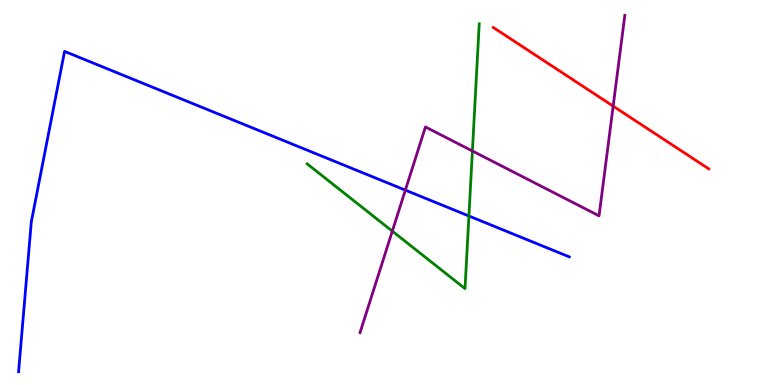[{'lines': ['blue', 'red'], 'intersections': []}, {'lines': ['green', 'red'], 'intersections': []}, {'lines': ['purple', 'red'], 'intersections': [{'x': 7.91, 'y': 7.24}]}, {'lines': ['blue', 'green'], 'intersections': [{'x': 6.05, 'y': 4.39}]}, {'lines': ['blue', 'purple'], 'intersections': [{'x': 5.23, 'y': 5.06}]}, {'lines': ['green', 'purple'], 'intersections': [{'x': 5.06, 'y': 4.0}, {'x': 6.1, 'y': 6.08}]}]